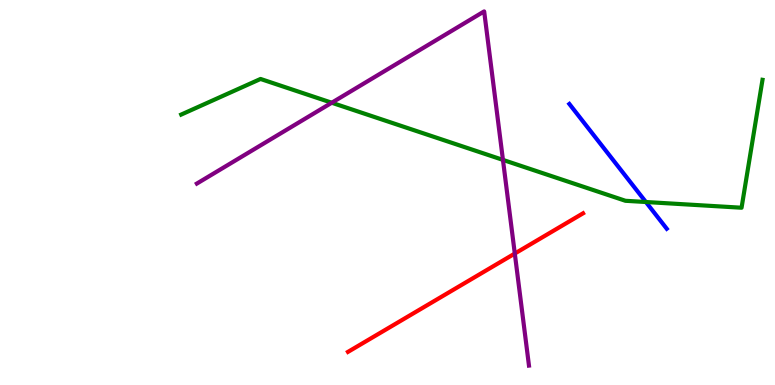[{'lines': ['blue', 'red'], 'intersections': []}, {'lines': ['green', 'red'], 'intersections': []}, {'lines': ['purple', 'red'], 'intersections': [{'x': 6.64, 'y': 3.41}]}, {'lines': ['blue', 'green'], 'intersections': [{'x': 8.33, 'y': 4.75}]}, {'lines': ['blue', 'purple'], 'intersections': []}, {'lines': ['green', 'purple'], 'intersections': [{'x': 4.28, 'y': 7.33}, {'x': 6.49, 'y': 5.85}]}]